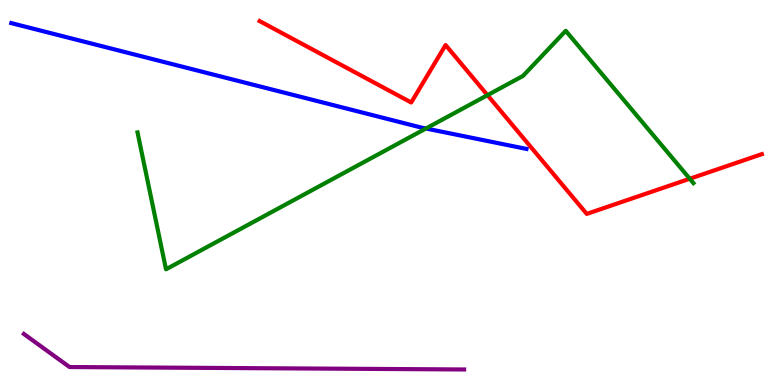[{'lines': ['blue', 'red'], 'intersections': []}, {'lines': ['green', 'red'], 'intersections': [{'x': 6.29, 'y': 7.53}, {'x': 8.9, 'y': 5.36}]}, {'lines': ['purple', 'red'], 'intersections': []}, {'lines': ['blue', 'green'], 'intersections': [{'x': 5.5, 'y': 6.66}]}, {'lines': ['blue', 'purple'], 'intersections': []}, {'lines': ['green', 'purple'], 'intersections': []}]